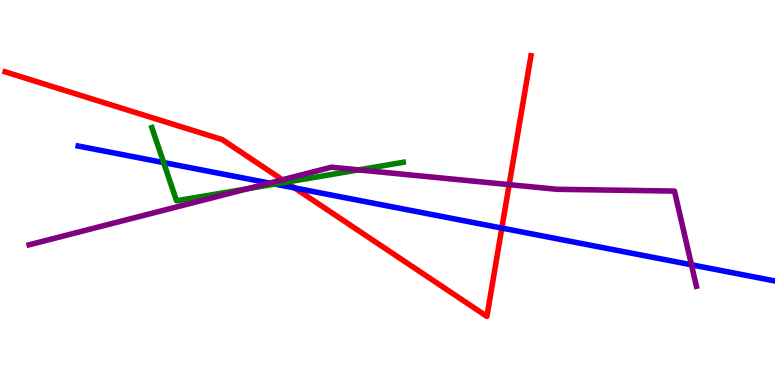[{'lines': ['blue', 'red'], 'intersections': [{'x': 3.8, 'y': 5.12}, {'x': 6.48, 'y': 4.08}]}, {'lines': ['green', 'red'], 'intersections': [{'x': 3.69, 'y': 5.27}]}, {'lines': ['purple', 'red'], 'intersections': [{'x': 3.64, 'y': 5.33}, {'x': 6.57, 'y': 5.2}]}, {'lines': ['blue', 'green'], 'intersections': [{'x': 2.11, 'y': 5.78}, {'x': 3.55, 'y': 5.22}]}, {'lines': ['blue', 'purple'], 'intersections': [{'x': 3.48, 'y': 5.24}, {'x': 8.92, 'y': 3.12}]}, {'lines': ['green', 'purple'], 'intersections': [{'x': 3.2, 'y': 5.1}, {'x': 4.63, 'y': 5.59}]}]